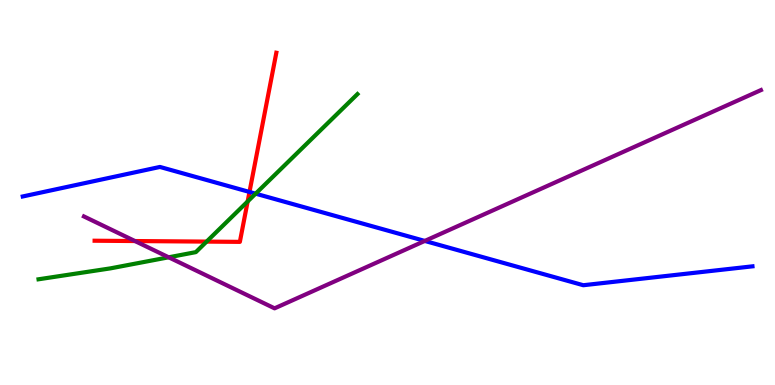[{'lines': ['blue', 'red'], 'intersections': [{'x': 3.22, 'y': 5.01}]}, {'lines': ['green', 'red'], 'intersections': [{'x': 2.67, 'y': 3.72}, {'x': 3.2, 'y': 4.77}]}, {'lines': ['purple', 'red'], 'intersections': [{'x': 1.74, 'y': 3.74}]}, {'lines': ['blue', 'green'], 'intersections': [{'x': 3.3, 'y': 4.97}]}, {'lines': ['blue', 'purple'], 'intersections': [{'x': 5.48, 'y': 3.74}]}, {'lines': ['green', 'purple'], 'intersections': [{'x': 2.18, 'y': 3.32}]}]